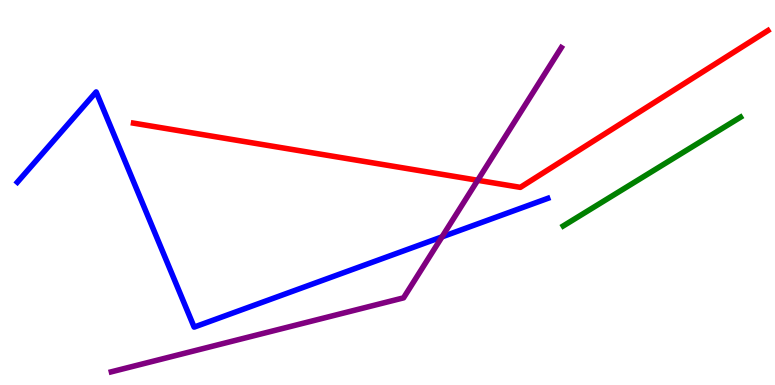[{'lines': ['blue', 'red'], 'intersections': []}, {'lines': ['green', 'red'], 'intersections': []}, {'lines': ['purple', 'red'], 'intersections': [{'x': 6.16, 'y': 5.32}]}, {'lines': ['blue', 'green'], 'intersections': []}, {'lines': ['blue', 'purple'], 'intersections': [{'x': 5.7, 'y': 3.85}]}, {'lines': ['green', 'purple'], 'intersections': []}]